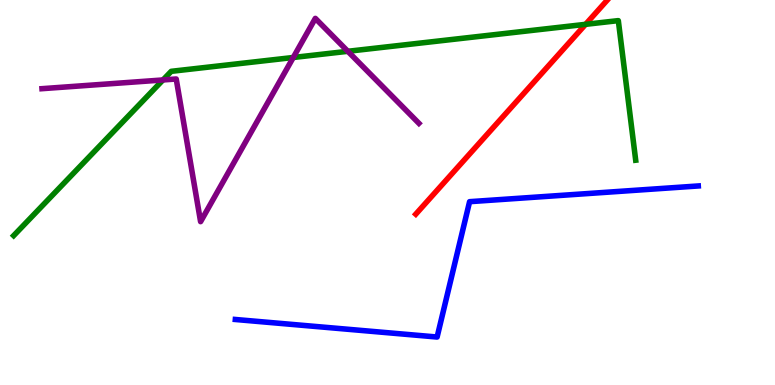[{'lines': ['blue', 'red'], 'intersections': []}, {'lines': ['green', 'red'], 'intersections': [{'x': 7.56, 'y': 9.37}]}, {'lines': ['purple', 'red'], 'intersections': []}, {'lines': ['blue', 'green'], 'intersections': []}, {'lines': ['blue', 'purple'], 'intersections': []}, {'lines': ['green', 'purple'], 'intersections': [{'x': 2.1, 'y': 7.92}, {'x': 3.78, 'y': 8.51}, {'x': 4.49, 'y': 8.67}]}]